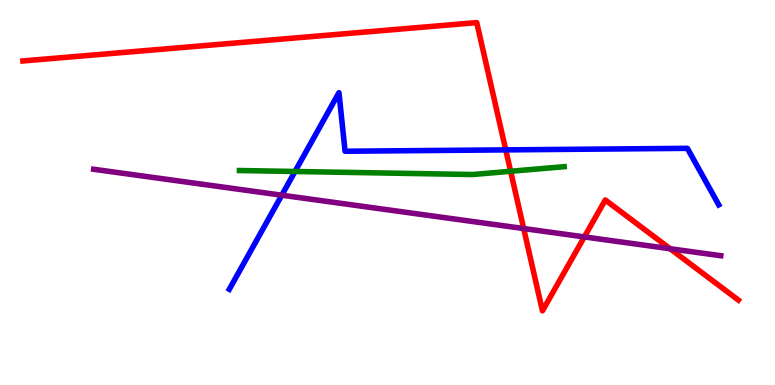[{'lines': ['blue', 'red'], 'intersections': [{'x': 6.53, 'y': 6.11}]}, {'lines': ['green', 'red'], 'intersections': [{'x': 6.59, 'y': 5.55}]}, {'lines': ['purple', 'red'], 'intersections': [{'x': 6.76, 'y': 4.06}, {'x': 7.54, 'y': 3.85}, {'x': 8.65, 'y': 3.54}]}, {'lines': ['blue', 'green'], 'intersections': [{'x': 3.81, 'y': 5.55}]}, {'lines': ['blue', 'purple'], 'intersections': [{'x': 3.64, 'y': 4.93}]}, {'lines': ['green', 'purple'], 'intersections': []}]